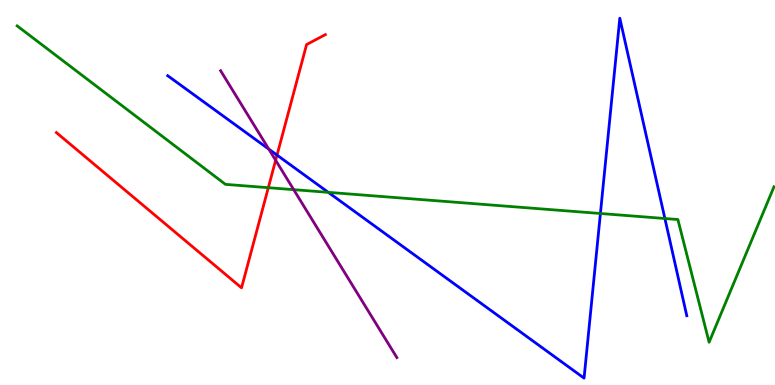[{'lines': ['blue', 'red'], 'intersections': [{'x': 3.57, 'y': 5.97}]}, {'lines': ['green', 'red'], 'intersections': [{'x': 3.46, 'y': 5.13}]}, {'lines': ['purple', 'red'], 'intersections': [{'x': 3.56, 'y': 5.84}]}, {'lines': ['blue', 'green'], 'intersections': [{'x': 4.24, 'y': 5.0}, {'x': 7.75, 'y': 4.45}, {'x': 8.58, 'y': 4.32}]}, {'lines': ['blue', 'purple'], 'intersections': [{'x': 3.47, 'y': 6.13}]}, {'lines': ['green', 'purple'], 'intersections': [{'x': 3.79, 'y': 5.07}]}]